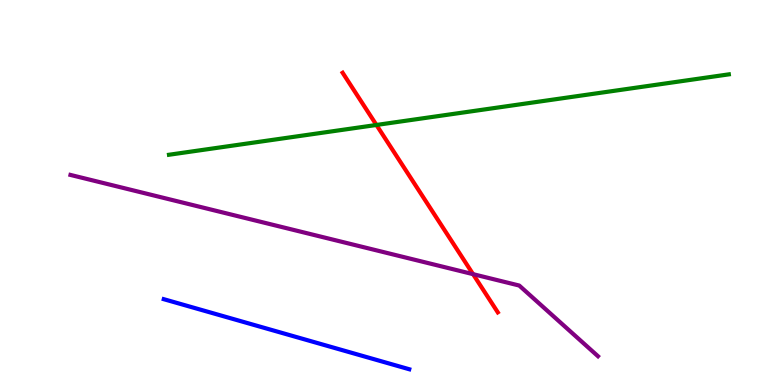[{'lines': ['blue', 'red'], 'intersections': []}, {'lines': ['green', 'red'], 'intersections': [{'x': 4.86, 'y': 6.75}]}, {'lines': ['purple', 'red'], 'intersections': [{'x': 6.1, 'y': 2.88}]}, {'lines': ['blue', 'green'], 'intersections': []}, {'lines': ['blue', 'purple'], 'intersections': []}, {'lines': ['green', 'purple'], 'intersections': []}]